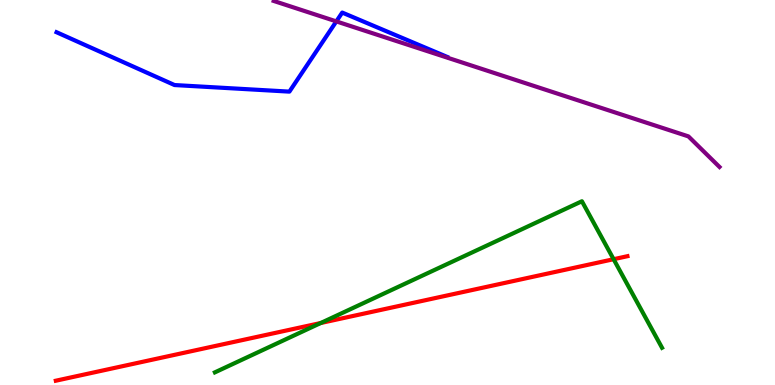[{'lines': ['blue', 'red'], 'intersections': []}, {'lines': ['green', 'red'], 'intersections': [{'x': 4.14, 'y': 1.61}, {'x': 7.92, 'y': 3.27}]}, {'lines': ['purple', 'red'], 'intersections': []}, {'lines': ['blue', 'green'], 'intersections': []}, {'lines': ['blue', 'purple'], 'intersections': [{'x': 4.34, 'y': 9.44}]}, {'lines': ['green', 'purple'], 'intersections': []}]